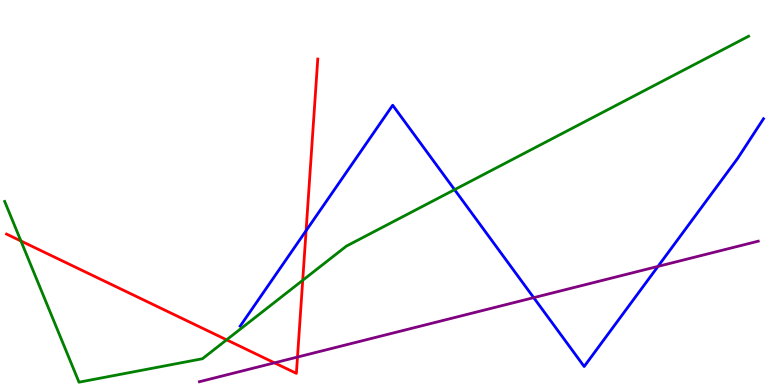[{'lines': ['blue', 'red'], 'intersections': [{'x': 3.95, 'y': 4.01}]}, {'lines': ['green', 'red'], 'intersections': [{'x': 0.27, 'y': 3.74}, {'x': 2.92, 'y': 1.17}, {'x': 3.91, 'y': 2.72}]}, {'lines': ['purple', 'red'], 'intersections': [{'x': 3.54, 'y': 0.576}, {'x': 3.84, 'y': 0.726}]}, {'lines': ['blue', 'green'], 'intersections': [{'x': 5.87, 'y': 5.07}]}, {'lines': ['blue', 'purple'], 'intersections': [{'x': 6.89, 'y': 2.27}, {'x': 8.49, 'y': 3.08}]}, {'lines': ['green', 'purple'], 'intersections': []}]